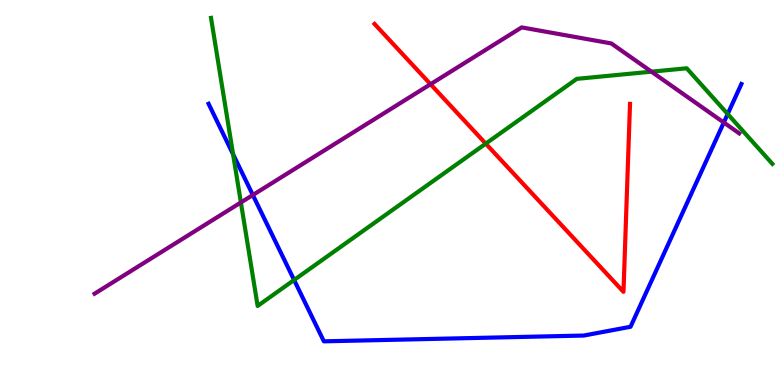[{'lines': ['blue', 'red'], 'intersections': []}, {'lines': ['green', 'red'], 'intersections': [{'x': 6.27, 'y': 6.27}]}, {'lines': ['purple', 'red'], 'intersections': [{'x': 5.56, 'y': 7.81}]}, {'lines': ['blue', 'green'], 'intersections': [{'x': 3.01, 'y': 5.99}, {'x': 3.79, 'y': 2.73}, {'x': 9.39, 'y': 7.04}]}, {'lines': ['blue', 'purple'], 'intersections': [{'x': 3.26, 'y': 4.93}, {'x': 9.34, 'y': 6.82}]}, {'lines': ['green', 'purple'], 'intersections': [{'x': 3.11, 'y': 4.74}, {'x': 8.41, 'y': 8.14}]}]